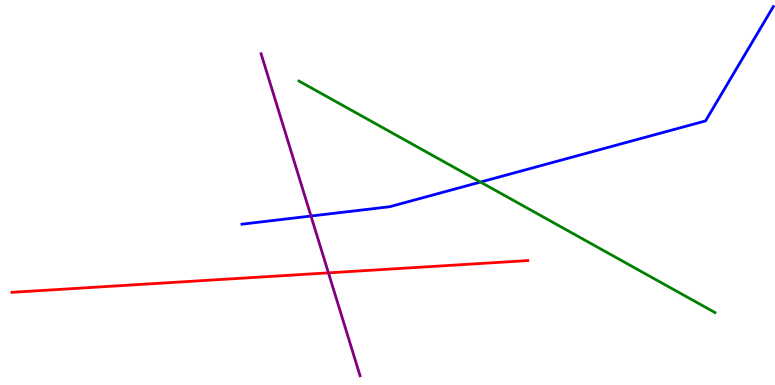[{'lines': ['blue', 'red'], 'intersections': []}, {'lines': ['green', 'red'], 'intersections': []}, {'lines': ['purple', 'red'], 'intersections': [{'x': 4.24, 'y': 2.91}]}, {'lines': ['blue', 'green'], 'intersections': [{'x': 6.2, 'y': 5.27}]}, {'lines': ['blue', 'purple'], 'intersections': [{'x': 4.01, 'y': 4.39}]}, {'lines': ['green', 'purple'], 'intersections': []}]